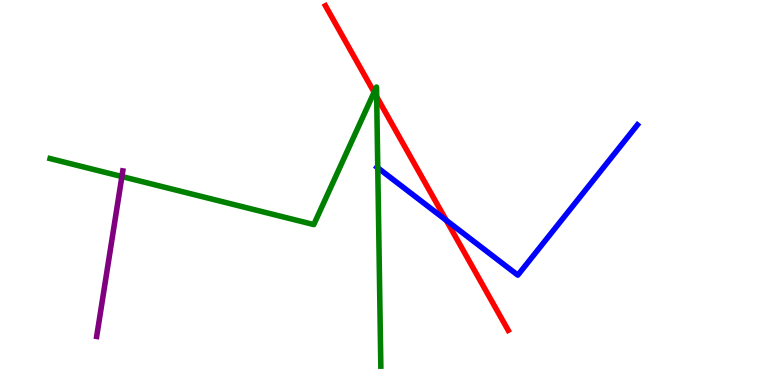[{'lines': ['blue', 'red'], 'intersections': [{'x': 5.76, 'y': 4.28}]}, {'lines': ['green', 'red'], 'intersections': [{'x': 4.83, 'y': 7.6}, {'x': 4.86, 'y': 7.49}]}, {'lines': ['purple', 'red'], 'intersections': []}, {'lines': ['blue', 'green'], 'intersections': [{'x': 4.87, 'y': 5.64}]}, {'lines': ['blue', 'purple'], 'intersections': []}, {'lines': ['green', 'purple'], 'intersections': [{'x': 1.57, 'y': 5.41}]}]